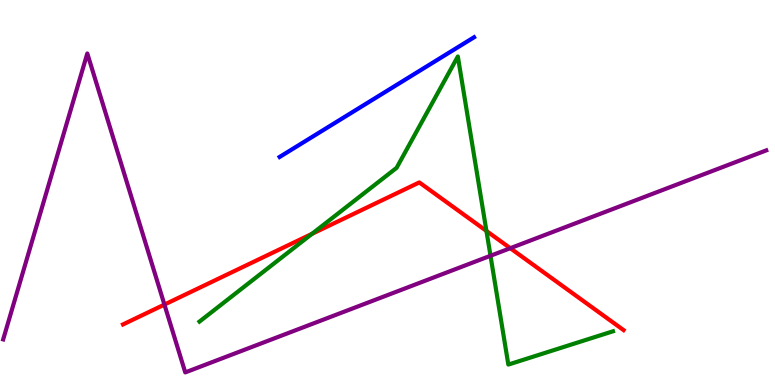[{'lines': ['blue', 'red'], 'intersections': []}, {'lines': ['green', 'red'], 'intersections': [{'x': 4.02, 'y': 3.92}, {'x': 6.28, 'y': 4.0}]}, {'lines': ['purple', 'red'], 'intersections': [{'x': 2.12, 'y': 2.09}, {'x': 6.58, 'y': 3.55}]}, {'lines': ['blue', 'green'], 'intersections': []}, {'lines': ['blue', 'purple'], 'intersections': []}, {'lines': ['green', 'purple'], 'intersections': [{'x': 6.33, 'y': 3.36}]}]